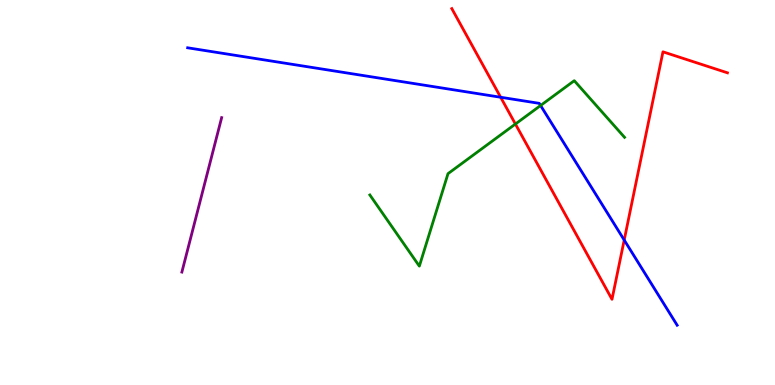[{'lines': ['blue', 'red'], 'intersections': [{'x': 6.46, 'y': 7.47}, {'x': 8.05, 'y': 3.77}]}, {'lines': ['green', 'red'], 'intersections': [{'x': 6.65, 'y': 6.78}]}, {'lines': ['purple', 'red'], 'intersections': []}, {'lines': ['blue', 'green'], 'intersections': [{'x': 6.98, 'y': 7.26}]}, {'lines': ['blue', 'purple'], 'intersections': []}, {'lines': ['green', 'purple'], 'intersections': []}]